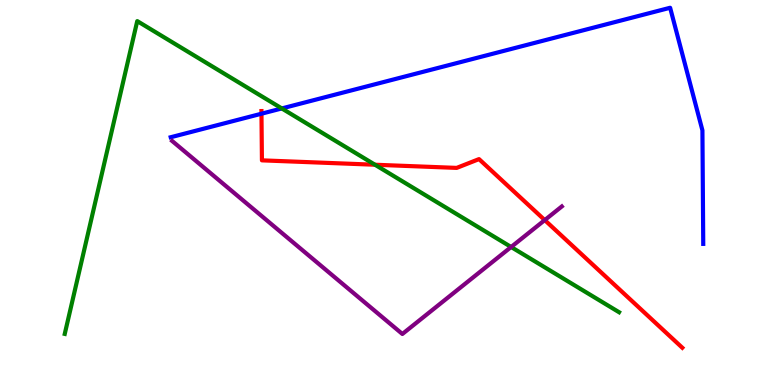[{'lines': ['blue', 'red'], 'intersections': [{'x': 3.37, 'y': 7.05}]}, {'lines': ['green', 'red'], 'intersections': [{'x': 4.84, 'y': 5.72}]}, {'lines': ['purple', 'red'], 'intersections': [{'x': 7.03, 'y': 4.28}]}, {'lines': ['blue', 'green'], 'intersections': [{'x': 3.64, 'y': 7.18}]}, {'lines': ['blue', 'purple'], 'intersections': []}, {'lines': ['green', 'purple'], 'intersections': [{'x': 6.6, 'y': 3.58}]}]